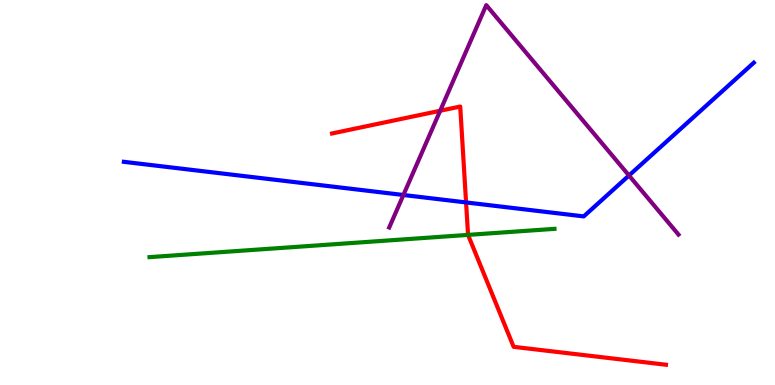[{'lines': ['blue', 'red'], 'intersections': [{'x': 6.01, 'y': 4.74}]}, {'lines': ['green', 'red'], 'intersections': [{'x': 6.04, 'y': 3.9}]}, {'lines': ['purple', 'red'], 'intersections': [{'x': 5.68, 'y': 7.12}]}, {'lines': ['blue', 'green'], 'intersections': []}, {'lines': ['blue', 'purple'], 'intersections': [{'x': 5.21, 'y': 4.94}, {'x': 8.12, 'y': 5.44}]}, {'lines': ['green', 'purple'], 'intersections': []}]